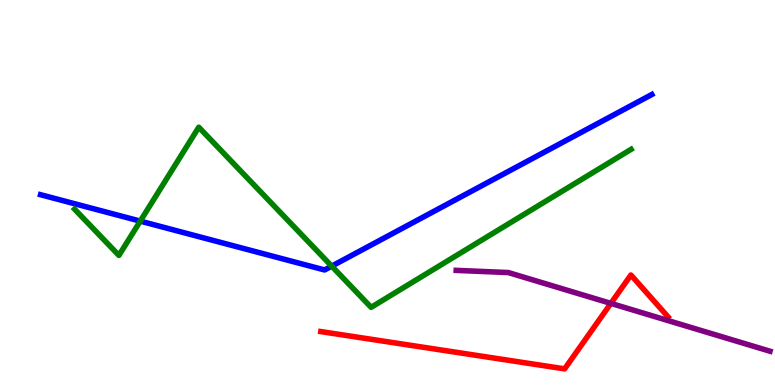[{'lines': ['blue', 'red'], 'intersections': []}, {'lines': ['green', 'red'], 'intersections': []}, {'lines': ['purple', 'red'], 'intersections': [{'x': 7.88, 'y': 2.12}]}, {'lines': ['blue', 'green'], 'intersections': [{'x': 1.81, 'y': 4.26}, {'x': 4.28, 'y': 3.09}]}, {'lines': ['blue', 'purple'], 'intersections': []}, {'lines': ['green', 'purple'], 'intersections': []}]